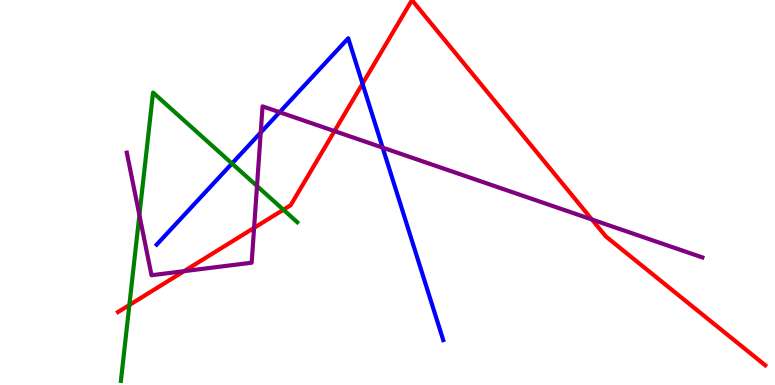[{'lines': ['blue', 'red'], 'intersections': [{'x': 4.68, 'y': 7.83}]}, {'lines': ['green', 'red'], 'intersections': [{'x': 1.67, 'y': 2.08}, {'x': 3.66, 'y': 4.55}]}, {'lines': ['purple', 'red'], 'intersections': [{'x': 2.38, 'y': 2.96}, {'x': 3.28, 'y': 4.08}, {'x': 4.32, 'y': 6.6}, {'x': 7.64, 'y': 4.3}]}, {'lines': ['blue', 'green'], 'intersections': [{'x': 2.99, 'y': 5.75}]}, {'lines': ['blue', 'purple'], 'intersections': [{'x': 3.36, 'y': 6.56}, {'x': 3.61, 'y': 7.08}, {'x': 4.94, 'y': 6.17}]}, {'lines': ['green', 'purple'], 'intersections': [{'x': 1.8, 'y': 4.41}, {'x': 3.32, 'y': 5.17}]}]